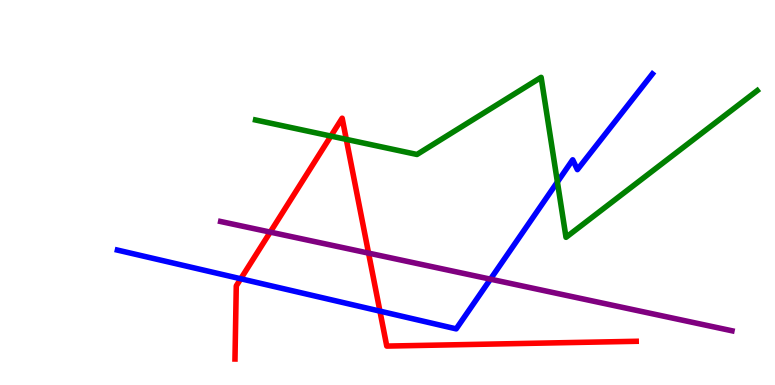[{'lines': ['blue', 'red'], 'intersections': [{'x': 3.11, 'y': 2.76}, {'x': 4.9, 'y': 1.92}]}, {'lines': ['green', 'red'], 'intersections': [{'x': 4.27, 'y': 6.47}, {'x': 4.47, 'y': 6.38}]}, {'lines': ['purple', 'red'], 'intersections': [{'x': 3.49, 'y': 3.97}, {'x': 4.76, 'y': 3.43}]}, {'lines': ['blue', 'green'], 'intersections': [{'x': 7.19, 'y': 5.27}]}, {'lines': ['blue', 'purple'], 'intersections': [{'x': 6.33, 'y': 2.75}]}, {'lines': ['green', 'purple'], 'intersections': []}]